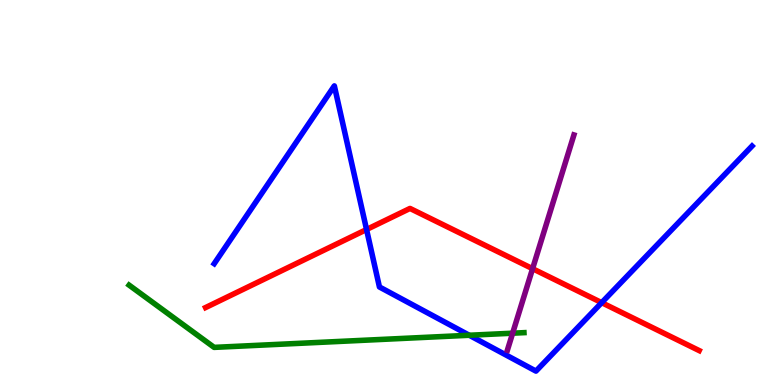[{'lines': ['blue', 'red'], 'intersections': [{'x': 4.73, 'y': 4.04}, {'x': 7.76, 'y': 2.14}]}, {'lines': ['green', 'red'], 'intersections': []}, {'lines': ['purple', 'red'], 'intersections': [{'x': 6.87, 'y': 3.02}]}, {'lines': ['blue', 'green'], 'intersections': [{'x': 6.06, 'y': 1.29}]}, {'lines': ['blue', 'purple'], 'intersections': []}, {'lines': ['green', 'purple'], 'intersections': [{'x': 6.61, 'y': 1.35}]}]